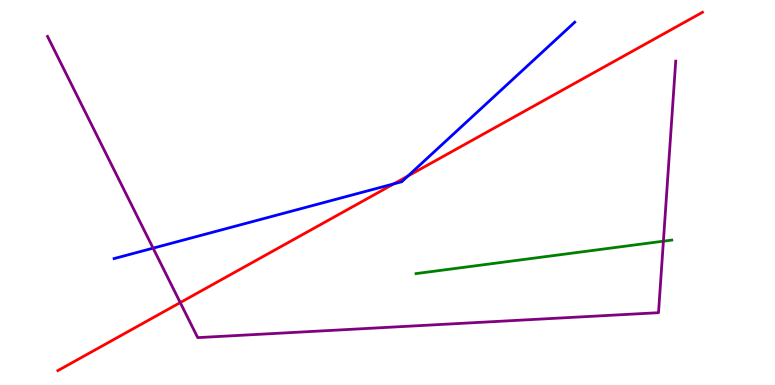[{'lines': ['blue', 'red'], 'intersections': [{'x': 5.08, 'y': 5.22}, {'x': 5.26, 'y': 5.43}]}, {'lines': ['green', 'red'], 'intersections': []}, {'lines': ['purple', 'red'], 'intersections': [{'x': 2.33, 'y': 2.14}]}, {'lines': ['blue', 'green'], 'intersections': []}, {'lines': ['blue', 'purple'], 'intersections': [{'x': 1.98, 'y': 3.55}]}, {'lines': ['green', 'purple'], 'intersections': [{'x': 8.56, 'y': 3.74}]}]